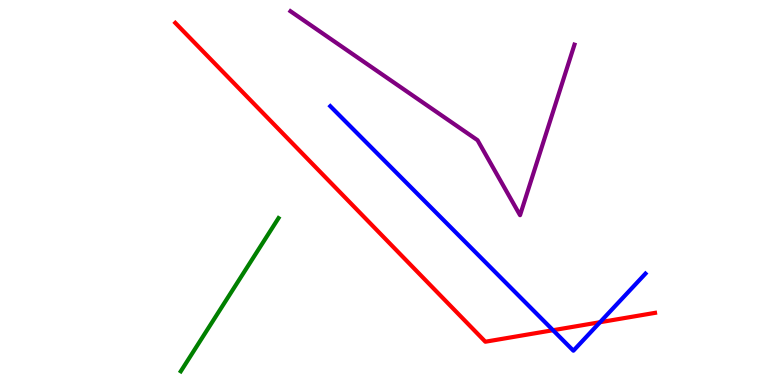[{'lines': ['blue', 'red'], 'intersections': [{'x': 7.14, 'y': 1.42}, {'x': 7.74, 'y': 1.63}]}, {'lines': ['green', 'red'], 'intersections': []}, {'lines': ['purple', 'red'], 'intersections': []}, {'lines': ['blue', 'green'], 'intersections': []}, {'lines': ['blue', 'purple'], 'intersections': []}, {'lines': ['green', 'purple'], 'intersections': []}]